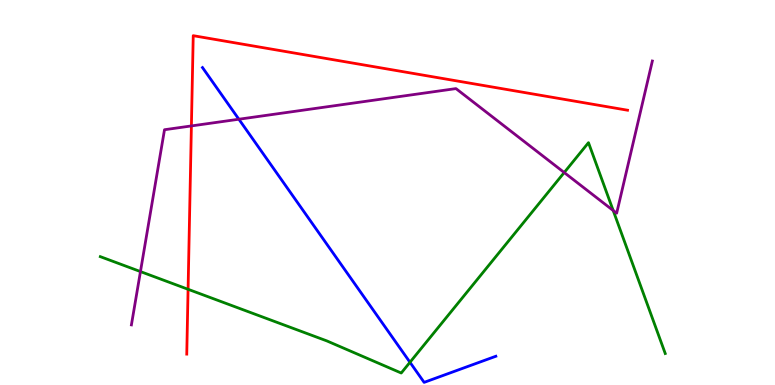[{'lines': ['blue', 'red'], 'intersections': []}, {'lines': ['green', 'red'], 'intersections': [{'x': 2.43, 'y': 2.49}]}, {'lines': ['purple', 'red'], 'intersections': [{'x': 2.47, 'y': 6.73}]}, {'lines': ['blue', 'green'], 'intersections': [{'x': 5.29, 'y': 0.59}]}, {'lines': ['blue', 'purple'], 'intersections': [{'x': 3.08, 'y': 6.9}]}, {'lines': ['green', 'purple'], 'intersections': [{'x': 1.81, 'y': 2.95}, {'x': 7.28, 'y': 5.52}, {'x': 7.91, 'y': 4.53}]}]